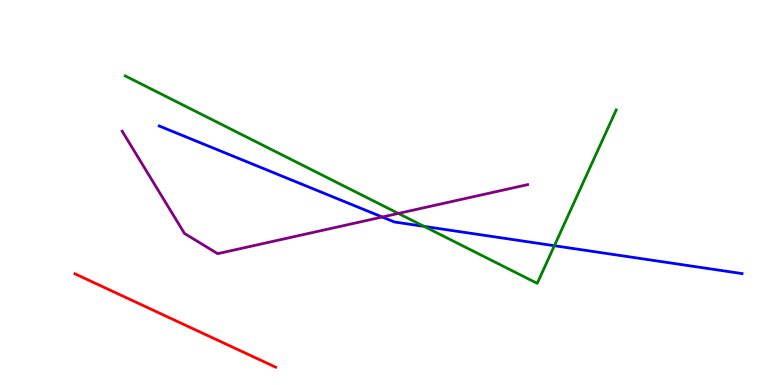[{'lines': ['blue', 'red'], 'intersections': []}, {'lines': ['green', 'red'], 'intersections': []}, {'lines': ['purple', 'red'], 'intersections': []}, {'lines': ['blue', 'green'], 'intersections': [{'x': 5.47, 'y': 4.12}, {'x': 7.15, 'y': 3.62}]}, {'lines': ['blue', 'purple'], 'intersections': [{'x': 4.93, 'y': 4.36}]}, {'lines': ['green', 'purple'], 'intersections': [{'x': 5.14, 'y': 4.46}]}]